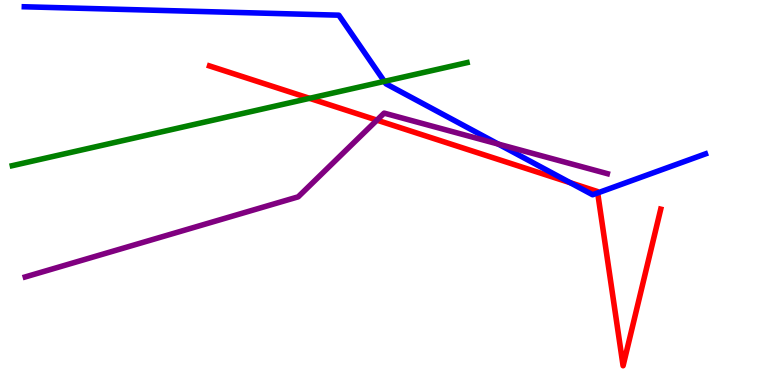[{'lines': ['blue', 'red'], 'intersections': [{'x': 7.36, 'y': 5.25}, {'x': 7.71, 'y': 4.99}]}, {'lines': ['green', 'red'], 'intersections': [{'x': 3.99, 'y': 7.45}]}, {'lines': ['purple', 'red'], 'intersections': [{'x': 4.86, 'y': 6.88}]}, {'lines': ['blue', 'green'], 'intersections': [{'x': 4.96, 'y': 7.89}]}, {'lines': ['blue', 'purple'], 'intersections': [{'x': 6.43, 'y': 6.26}]}, {'lines': ['green', 'purple'], 'intersections': []}]